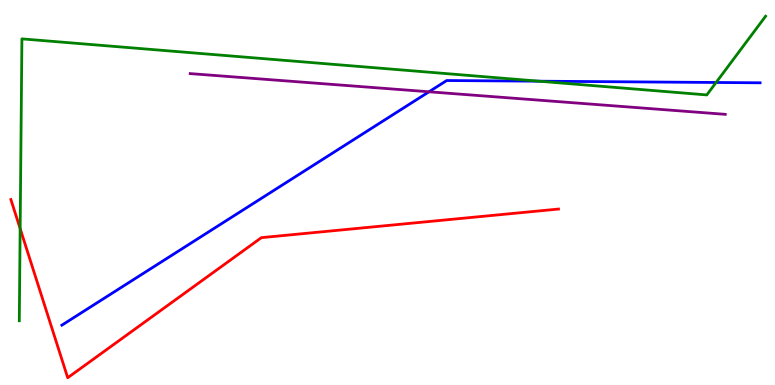[{'lines': ['blue', 'red'], 'intersections': []}, {'lines': ['green', 'red'], 'intersections': [{'x': 0.26, 'y': 4.06}]}, {'lines': ['purple', 'red'], 'intersections': []}, {'lines': ['blue', 'green'], 'intersections': [{'x': 6.95, 'y': 7.89}, {'x': 9.24, 'y': 7.86}]}, {'lines': ['blue', 'purple'], 'intersections': [{'x': 5.54, 'y': 7.62}]}, {'lines': ['green', 'purple'], 'intersections': []}]